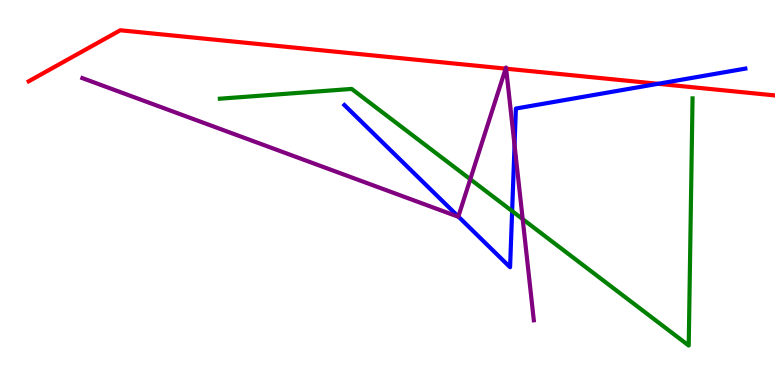[{'lines': ['blue', 'red'], 'intersections': [{'x': 8.49, 'y': 7.82}]}, {'lines': ['green', 'red'], 'intersections': []}, {'lines': ['purple', 'red'], 'intersections': [{'x': 6.52, 'y': 8.22}, {'x': 6.53, 'y': 8.22}]}, {'lines': ['blue', 'green'], 'intersections': [{'x': 6.61, 'y': 4.52}]}, {'lines': ['blue', 'purple'], 'intersections': [{'x': 5.91, 'y': 4.37}, {'x': 6.64, 'y': 6.23}]}, {'lines': ['green', 'purple'], 'intersections': [{'x': 6.07, 'y': 5.34}, {'x': 6.74, 'y': 4.31}]}]